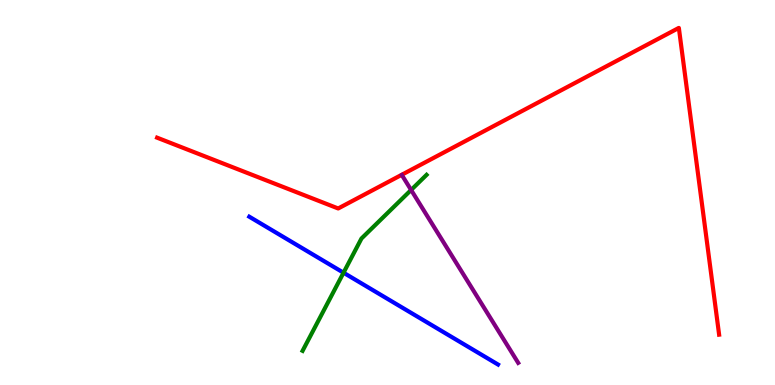[{'lines': ['blue', 'red'], 'intersections': []}, {'lines': ['green', 'red'], 'intersections': []}, {'lines': ['purple', 'red'], 'intersections': []}, {'lines': ['blue', 'green'], 'intersections': [{'x': 4.43, 'y': 2.92}]}, {'lines': ['blue', 'purple'], 'intersections': []}, {'lines': ['green', 'purple'], 'intersections': [{'x': 5.3, 'y': 5.07}]}]